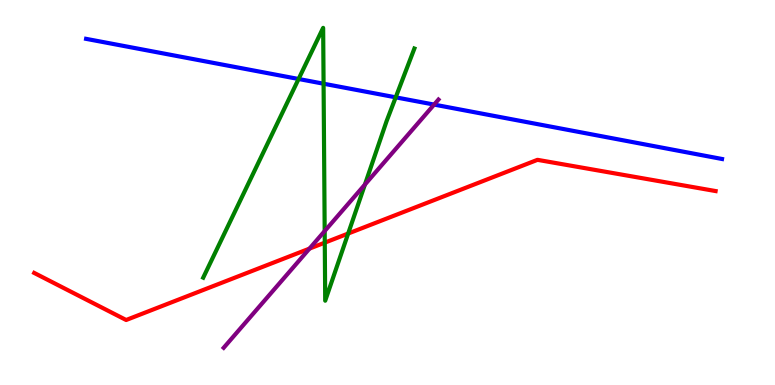[{'lines': ['blue', 'red'], 'intersections': []}, {'lines': ['green', 'red'], 'intersections': [{'x': 4.19, 'y': 3.7}, {'x': 4.49, 'y': 3.93}]}, {'lines': ['purple', 'red'], 'intersections': [{'x': 3.99, 'y': 3.54}]}, {'lines': ['blue', 'green'], 'intersections': [{'x': 3.85, 'y': 7.95}, {'x': 4.18, 'y': 7.83}, {'x': 5.11, 'y': 7.47}]}, {'lines': ['blue', 'purple'], 'intersections': [{'x': 5.6, 'y': 7.28}]}, {'lines': ['green', 'purple'], 'intersections': [{'x': 4.19, 'y': 4.0}, {'x': 4.71, 'y': 5.21}]}]